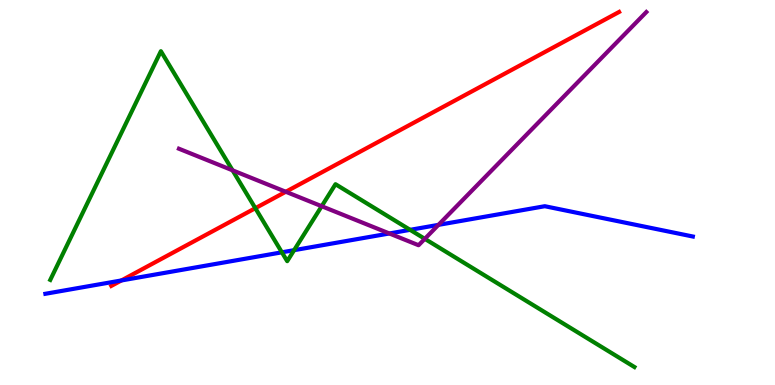[{'lines': ['blue', 'red'], 'intersections': [{'x': 1.57, 'y': 2.72}]}, {'lines': ['green', 'red'], 'intersections': [{'x': 3.29, 'y': 4.59}]}, {'lines': ['purple', 'red'], 'intersections': [{'x': 3.69, 'y': 5.02}]}, {'lines': ['blue', 'green'], 'intersections': [{'x': 3.64, 'y': 3.45}, {'x': 3.79, 'y': 3.5}, {'x': 5.29, 'y': 4.03}]}, {'lines': ['blue', 'purple'], 'intersections': [{'x': 5.02, 'y': 3.94}, {'x': 5.66, 'y': 4.16}]}, {'lines': ['green', 'purple'], 'intersections': [{'x': 3.0, 'y': 5.58}, {'x': 4.15, 'y': 4.64}, {'x': 5.48, 'y': 3.8}]}]